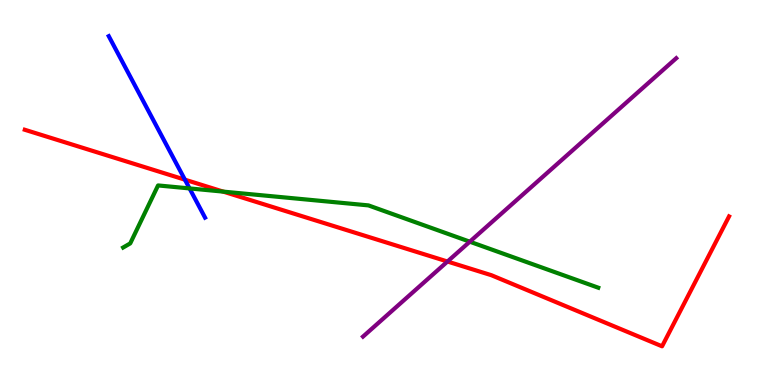[{'lines': ['blue', 'red'], 'intersections': [{'x': 2.39, 'y': 5.33}]}, {'lines': ['green', 'red'], 'intersections': [{'x': 2.88, 'y': 5.02}]}, {'lines': ['purple', 'red'], 'intersections': [{'x': 5.77, 'y': 3.21}]}, {'lines': ['blue', 'green'], 'intersections': [{'x': 2.45, 'y': 5.11}]}, {'lines': ['blue', 'purple'], 'intersections': []}, {'lines': ['green', 'purple'], 'intersections': [{'x': 6.06, 'y': 3.72}]}]